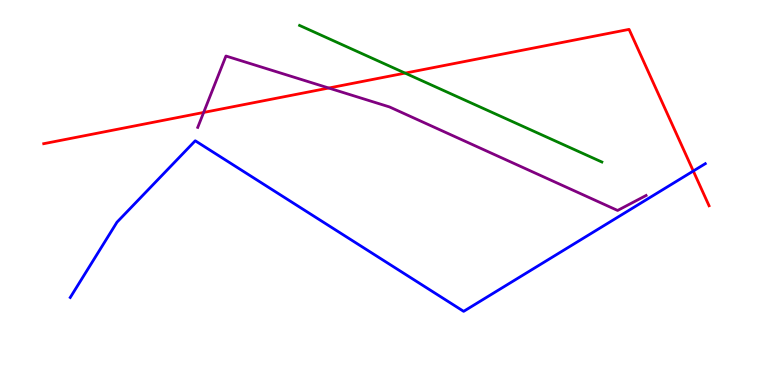[{'lines': ['blue', 'red'], 'intersections': [{'x': 8.95, 'y': 5.56}]}, {'lines': ['green', 'red'], 'intersections': [{'x': 5.23, 'y': 8.1}]}, {'lines': ['purple', 'red'], 'intersections': [{'x': 2.63, 'y': 7.08}, {'x': 4.24, 'y': 7.71}]}, {'lines': ['blue', 'green'], 'intersections': []}, {'lines': ['blue', 'purple'], 'intersections': []}, {'lines': ['green', 'purple'], 'intersections': []}]